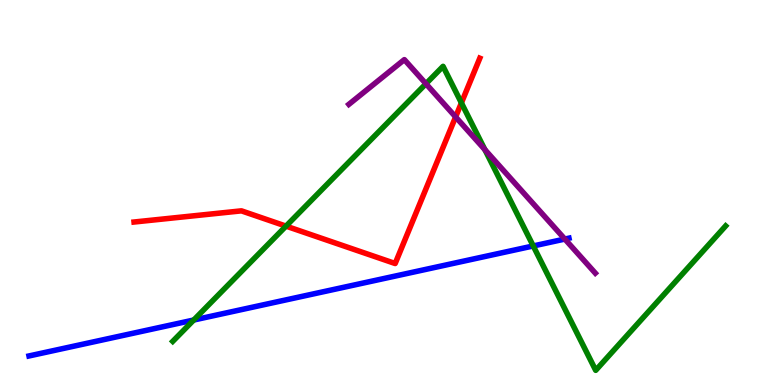[{'lines': ['blue', 'red'], 'intersections': []}, {'lines': ['green', 'red'], 'intersections': [{'x': 3.69, 'y': 4.13}, {'x': 5.95, 'y': 7.33}]}, {'lines': ['purple', 'red'], 'intersections': [{'x': 5.88, 'y': 6.96}]}, {'lines': ['blue', 'green'], 'intersections': [{'x': 2.5, 'y': 1.69}, {'x': 6.88, 'y': 3.61}]}, {'lines': ['blue', 'purple'], 'intersections': [{'x': 7.29, 'y': 3.79}]}, {'lines': ['green', 'purple'], 'intersections': [{'x': 5.5, 'y': 7.82}, {'x': 6.26, 'y': 6.11}]}]